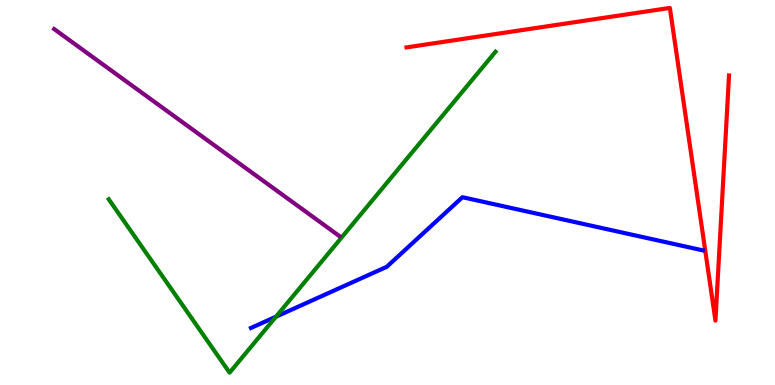[{'lines': ['blue', 'red'], 'intersections': []}, {'lines': ['green', 'red'], 'intersections': []}, {'lines': ['purple', 'red'], 'intersections': []}, {'lines': ['blue', 'green'], 'intersections': [{'x': 3.56, 'y': 1.77}]}, {'lines': ['blue', 'purple'], 'intersections': []}, {'lines': ['green', 'purple'], 'intersections': []}]